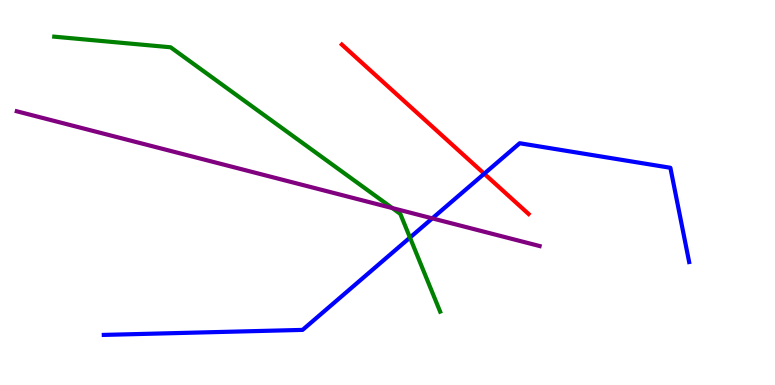[{'lines': ['blue', 'red'], 'intersections': [{'x': 6.25, 'y': 5.49}]}, {'lines': ['green', 'red'], 'intersections': []}, {'lines': ['purple', 'red'], 'intersections': []}, {'lines': ['blue', 'green'], 'intersections': [{'x': 5.29, 'y': 3.83}]}, {'lines': ['blue', 'purple'], 'intersections': [{'x': 5.58, 'y': 4.33}]}, {'lines': ['green', 'purple'], 'intersections': [{'x': 5.06, 'y': 4.6}]}]